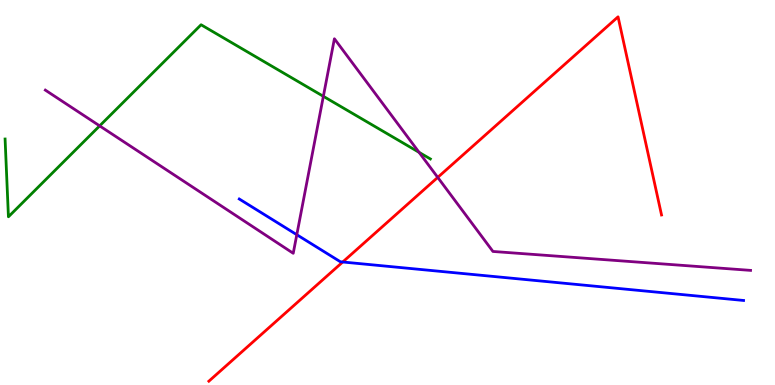[{'lines': ['blue', 'red'], 'intersections': [{'x': 4.42, 'y': 3.19}]}, {'lines': ['green', 'red'], 'intersections': []}, {'lines': ['purple', 'red'], 'intersections': [{'x': 5.65, 'y': 5.39}]}, {'lines': ['blue', 'green'], 'intersections': []}, {'lines': ['blue', 'purple'], 'intersections': [{'x': 3.83, 'y': 3.9}]}, {'lines': ['green', 'purple'], 'intersections': [{'x': 1.29, 'y': 6.73}, {'x': 4.17, 'y': 7.5}, {'x': 5.41, 'y': 6.04}]}]